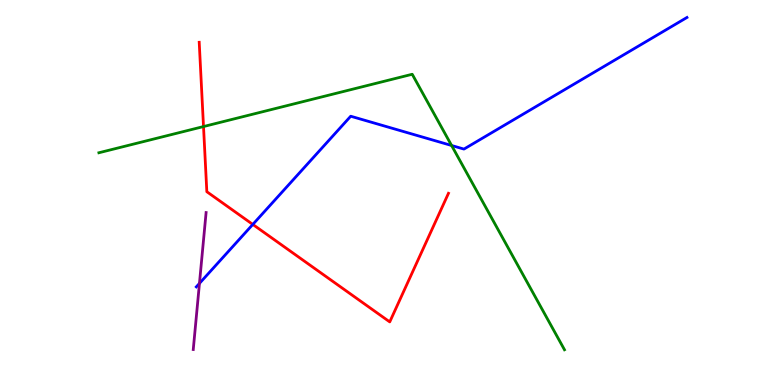[{'lines': ['blue', 'red'], 'intersections': [{'x': 3.26, 'y': 4.17}]}, {'lines': ['green', 'red'], 'intersections': [{'x': 2.63, 'y': 6.71}]}, {'lines': ['purple', 'red'], 'intersections': []}, {'lines': ['blue', 'green'], 'intersections': [{'x': 5.83, 'y': 6.22}]}, {'lines': ['blue', 'purple'], 'intersections': [{'x': 2.57, 'y': 2.64}]}, {'lines': ['green', 'purple'], 'intersections': []}]